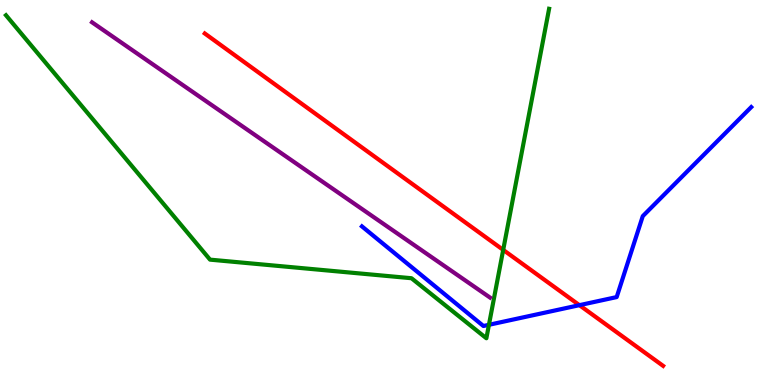[{'lines': ['blue', 'red'], 'intersections': [{'x': 7.48, 'y': 2.07}]}, {'lines': ['green', 'red'], 'intersections': [{'x': 6.49, 'y': 3.51}]}, {'lines': ['purple', 'red'], 'intersections': []}, {'lines': ['blue', 'green'], 'intersections': [{'x': 6.31, 'y': 1.56}]}, {'lines': ['blue', 'purple'], 'intersections': []}, {'lines': ['green', 'purple'], 'intersections': []}]